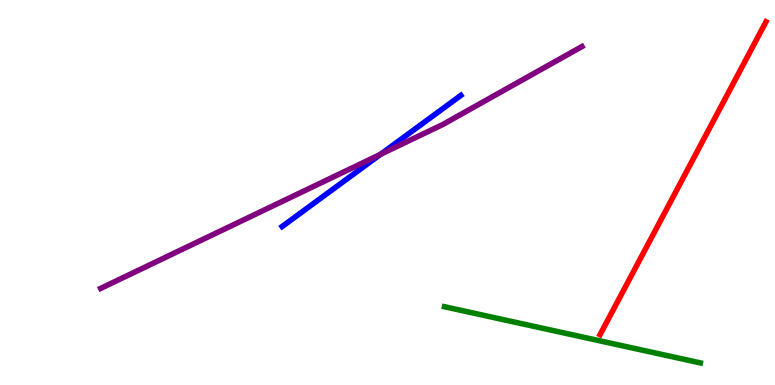[{'lines': ['blue', 'red'], 'intersections': []}, {'lines': ['green', 'red'], 'intersections': []}, {'lines': ['purple', 'red'], 'intersections': []}, {'lines': ['blue', 'green'], 'intersections': []}, {'lines': ['blue', 'purple'], 'intersections': [{'x': 4.91, 'y': 5.99}]}, {'lines': ['green', 'purple'], 'intersections': []}]